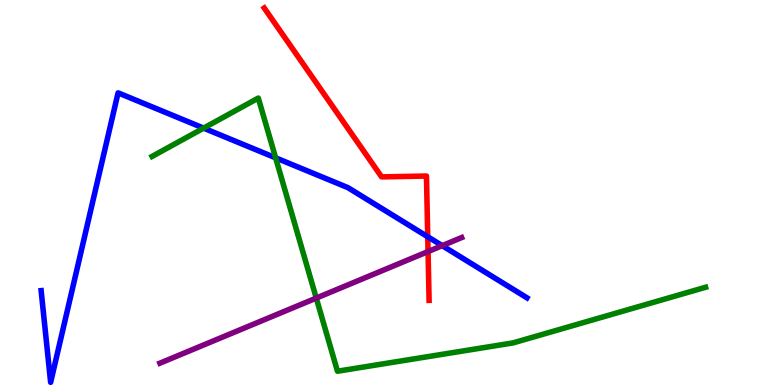[{'lines': ['blue', 'red'], 'intersections': [{'x': 5.52, 'y': 3.85}]}, {'lines': ['green', 'red'], 'intersections': []}, {'lines': ['purple', 'red'], 'intersections': [{'x': 5.52, 'y': 3.47}]}, {'lines': ['blue', 'green'], 'intersections': [{'x': 2.63, 'y': 6.67}, {'x': 3.56, 'y': 5.9}]}, {'lines': ['blue', 'purple'], 'intersections': [{'x': 5.71, 'y': 3.62}]}, {'lines': ['green', 'purple'], 'intersections': [{'x': 4.08, 'y': 2.26}]}]